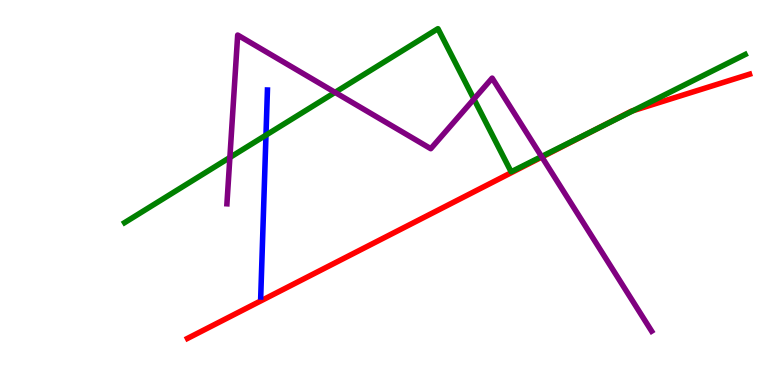[{'lines': ['blue', 'red'], 'intersections': []}, {'lines': ['green', 'red'], 'intersections': [{'x': 7.75, 'y': 6.7}, {'x': 8.17, 'y': 7.13}]}, {'lines': ['purple', 'red'], 'intersections': [{'x': 6.99, 'y': 5.92}]}, {'lines': ['blue', 'green'], 'intersections': [{'x': 3.43, 'y': 6.49}]}, {'lines': ['blue', 'purple'], 'intersections': []}, {'lines': ['green', 'purple'], 'intersections': [{'x': 2.97, 'y': 5.91}, {'x': 4.32, 'y': 7.6}, {'x': 6.12, 'y': 7.43}, {'x': 6.99, 'y': 5.93}]}]